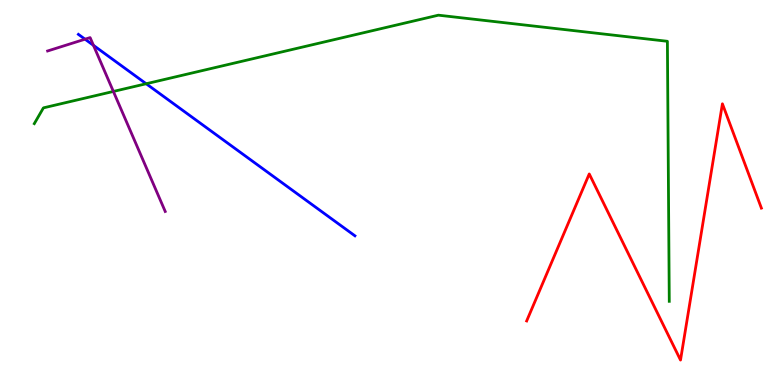[{'lines': ['blue', 'red'], 'intersections': []}, {'lines': ['green', 'red'], 'intersections': []}, {'lines': ['purple', 'red'], 'intersections': []}, {'lines': ['blue', 'green'], 'intersections': [{'x': 1.89, 'y': 7.82}]}, {'lines': ['blue', 'purple'], 'intersections': [{'x': 1.1, 'y': 8.98}, {'x': 1.21, 'y': 8.82}]}, {'lines': ['green', 'purple'], 'intersections': [{'x': 1.46, 'y': 7.62}]}]